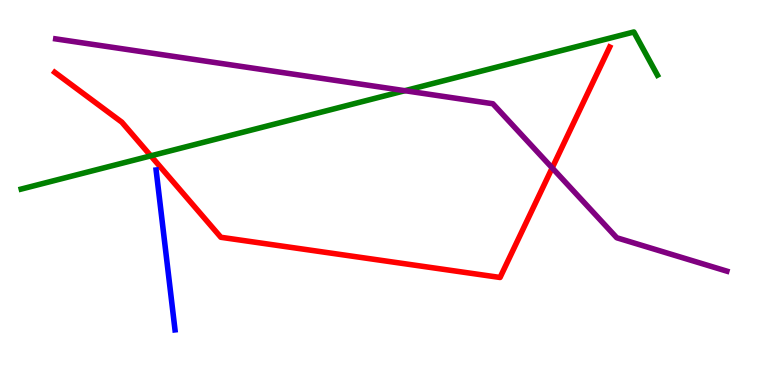[{'lines': ['blue', 'red'], 'intersections': []}, {'lines': ['green', 'red'], 'intersections': [{'x': 1.95, 'y': 5.95}]}, {'lines': ['purple', 'red'], 'intersections': [{'x': 7.12, 'y': 5.64}]}, {'lines': ['blue', 'green'], 'intersections': []}, {'lines': ['blue', 'purple'], 'intersections': []}, {'lines': ['green', 'purple'], 'intersections': [{'x': 5.22, 'y': 7.64}]}]